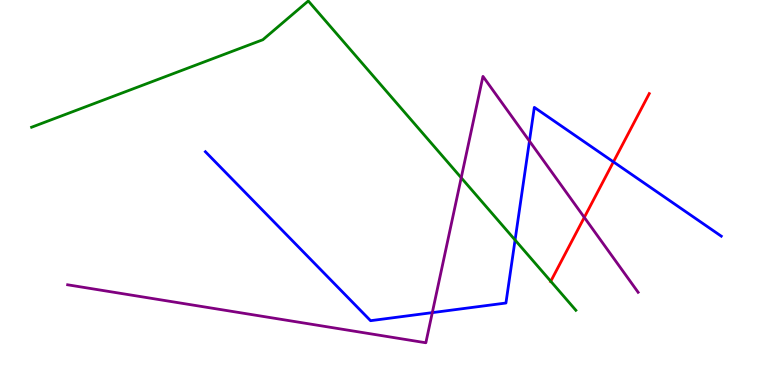[{'lines': ['blue', 'red'], 'intersections': [{'x': 7.92, 'y': 5.8}]}, {'lines': ['green', 'red'], 'intersections': [{'x': 7.11, 'y': 2.69}]}, {'lines': ['purple', 'red'], 'intersections': [{'x': 7.54, 'y': 4.35}]}, {'lines': ['blue', 'green'], 'intersections': [{'x': 6.65, 'y': 3.77}]}, {'lines': ['blue', 'purple'], 'intersections': [{'x': 5.58, 'y': 1.88}, {'x': 6.83, 'y': 6.34}]}, {'lines': ['green', 'purple'], 'intersections': [{'x': 5.95, 'y': 5.38}]}]